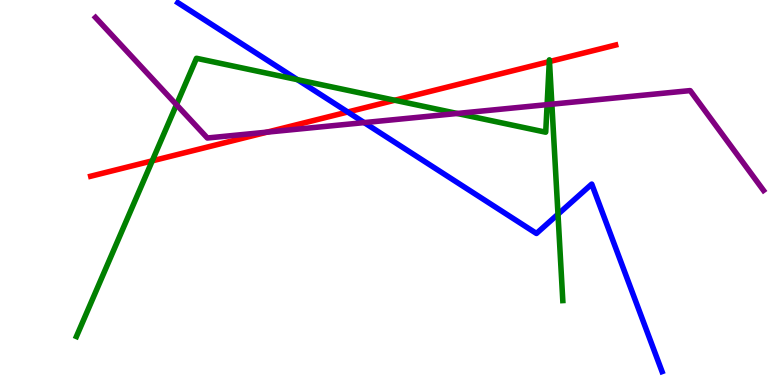[{'lines': ['blue', 'red'], 'intersections': [{'x': 4.49, 'y': 7.09}]}, {'lines': ['green', 'red'], 'intersections': [{'x': 1.96, 'y': 5.82}, {'x': 5.09, 'y': 7.4}, {'x': 7.09, 'y': 8.4}, {'x': 7.09, 'y': 8.4}]}, {'lines': ['purple', 'red'], 'intersections': [{'x': 3.45, 'y': 6.57}]}, {'lines': ['blue', 'green'], 'intersections': [{'x': 3.84, 'y': 7.93}, {'x': 7.2, 'y': 4.44}]}, {'lines': ['blue', 'purple'], 'intersections': [{'x': 4.7, 'y': 6.82}]}, {'lines': ['green', 'purple'], 'intersections': [{'x': 2.28, 'y': 7.28}, {'x': 5.9, 'y': 7.05}, {'x': 7.06, 'y': 7.28}, {'x': 7.12, 'y': 7.29}]}]